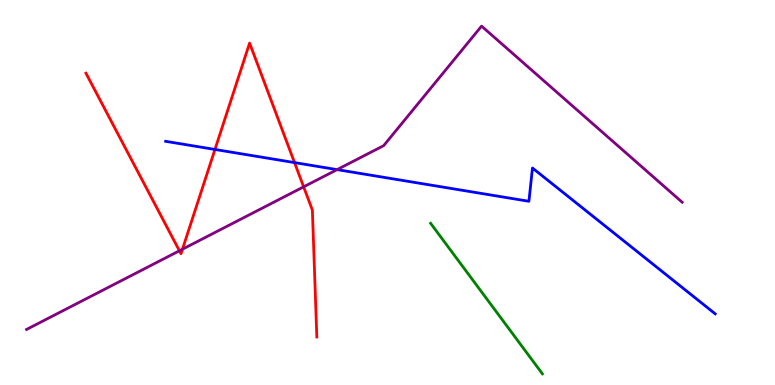[{'lines': ['blue', 'red'], 'intersections': [{'x': 2.77, 'y': 6.12}, {'x': 3.8, 'y': 5.78}]}, {'lines': ['green', 'red'], 'intersections': []}, {'lines': ['purple', 'red'], 'intersections': [{'x': 2.32, 'y': 3.49}, {'x': 2.35, 'y': 3.53}, {'x': 3.92, 'y': 5.15}]}, {'lines': ['blue', 'green'], 'intersections': []}, {'lines': ['blue', 'purple'], 'intersections': [{'x': 4.35, 'y': 5.59}]}, {'lines': ['green', 'purple'], 'intersections': []}]